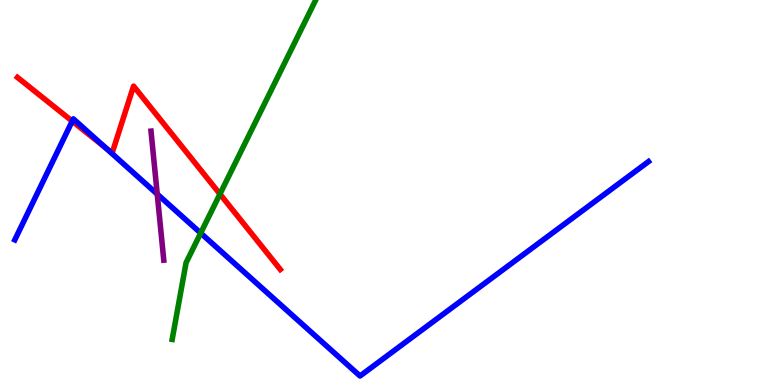[{'lines': ['blue', 'red'], 'intersections': [{'x': 0.932, 'y': 6.85}, {'x': 1.36, 'y': 6.16}]}, {'lines': ['green', 'red'], 'intersections': [{'x': 2.84, 'y': 4.96}]}, {'lines': ['purple', 'red'], 'intersections': []}, {'lines': ['blue', 'green'], 'intersections': [{'x': 2.59, 'y': 3.95}]}, {'lines': ['blue', 'purple'], 'intersections': [{'x': 2.03, 'y': 4.96}]}, {'lines': ['green', 'purple'], 'intersections': []}]